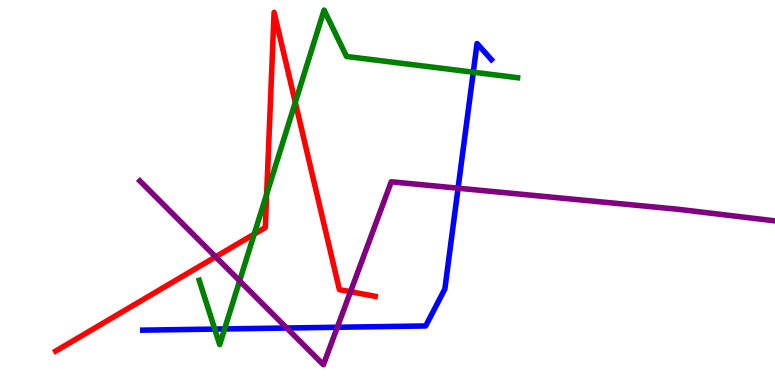[{'lines': ['blue', 'red'], 'intersections': []}, {'lines': ['green', 'red'], 'intersections': [{'x': 3.28, 'y': 3.92}, {'x': 3.44, 'y': 4.96}, {'x': 3.81, 'y': 7.34}]}, {'lines': ['purple', 'red'], 'intersections': [{'x': 2.78, 'y': 3.33}, {'x': 4.52, 'y': 2.42}]}, {'lines': ['blue', 'green'], 'intersections': [{'x': 2.77, 'y': 1.45}, {'x': 2.9, 'y': 1.46}, {'x': 6.11, 'y': 8.12}]}, {'lines': ['blue', 'purple'], 'intersections': [{'x': 3.7, 'y': 1.48}, {'x': 4.35, 'y': 1.5}, {'x': 5.91, 'y': 5.11}]}, {'lines': ['green', 'purple'], 'intersections': [{'x': 3.09, 'y': 2.71}]}]